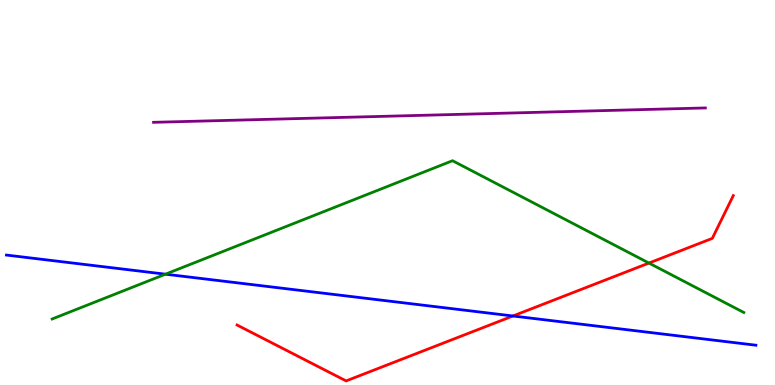[{'lines': ['blue', 'red'], 'intersections': [{'x': 6.62, 'y': 1.79}]}, {'lines': ['green', 'red'], 'intersections': [{'x': 8.37, 'y': 3.17}]}, {'lines': ['purple', 'red'], 'intersections': []}, {'lines': ['blue', 'green'], 'intersections': [{'x': 2.14, 'y': 2.88}]}, {'lines': ['blue', 'purple'], 'intersections': []}, {'lines': ['green', 'purple'], 'intersections': []}]